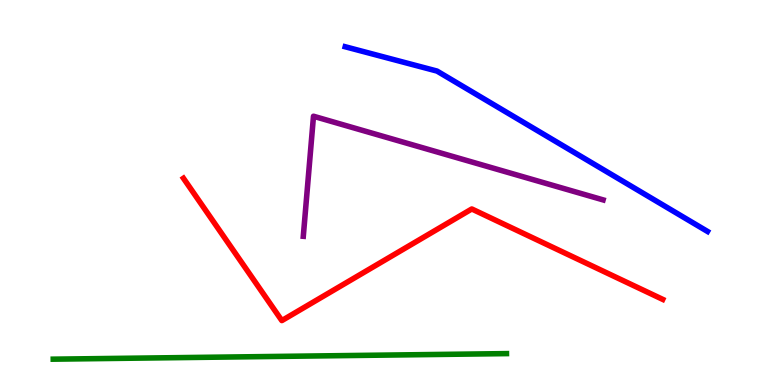[{'lines': ['blue', 'red'], 'intersections': []}, {'lines': ['green', 'red'], 'intersections': []}, {'lines': ['purple', 'red'], 'intersections': []}, {'lines': ['blue', 'green'], 'intersections': []}, {'lines': ['blue', 'purple'], 'intersections': []}, {'lines': ['green', 'purple'], 'intersections': []}]